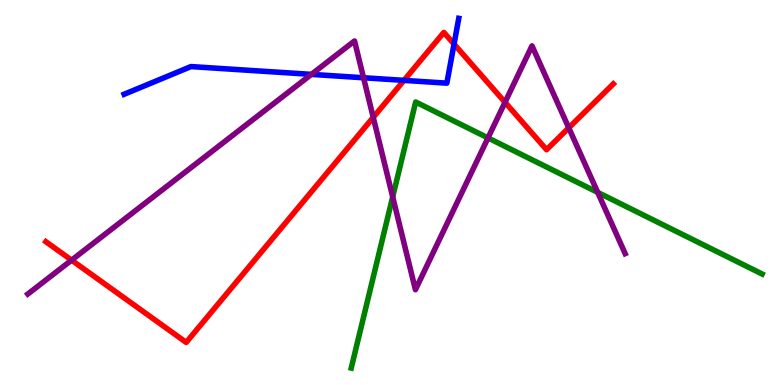[{'lines': ['blue', 'red'], 'intersections': [{'x': 5.21, 'y': 7.91}, {'x': 5.86, 'y': 8.86}]}, {'lines': ['green', 'red'], 'intersections': []}, {'lines': ['purple', 'red'], 'intersections': [{'x': 0.923, 'y': 3.24}, {'x': 4.82, 'y': 6.95}, {'x': 6.52, 'y': 7.34}, {'x': 7.34, 'y': 6.68}]}, {'lines': ['blue', 'green'], 'intersections': []}, {'lines': ['blue', 'purple'], 'intersections': [{'x': 4.02, 'y': 8.07}, {'x': 4.69, 'y': 7.98}]}, {'lines': ['green', 'purple'], 'intersections': [{'x': 5.07, 'y': 4.89}, {'x': 6.3, 'y': 6.42}, {'x': 7.71, 'y': 5.0}]}]